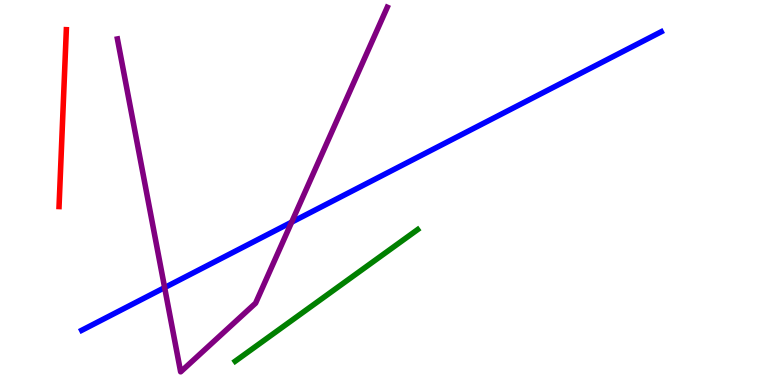[{'lines': ['blue', 'red'], 'intersections': []}, {'lines': ['green', 'red'], 'intersections': []}, {'lines': ['purple', 'red'], 'intersections': []}, {'lines': ['blue', 'green'], 'intersections': []}, {'lines': ['blue', 'purple'], 'intersections': [{'x': 2.12, 'y': 2.53}, {'x': 3.76, 'y': 4.23}]}, {'lines': ['green', 'purple'], 'intersections': []}]